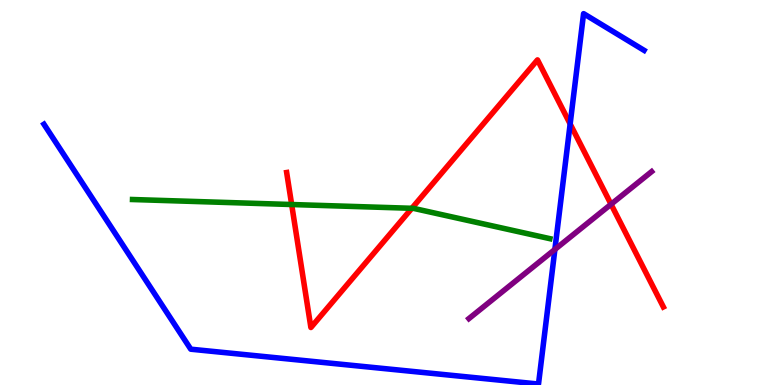[{'lines': ['blue', 'red'], 'intersections': [{'x': 7.36, 'y': 6.78}]}, {'lines': ['green', 'red'], 'intersections': [{'x': 3.76, 'y': 4.69}, {'x': 5.31, 'y': 4.59}]}, {'lines': ['purple', 'red'], 'intersections': [{'x': 7.88, 'y': 4.69}]}, {'lines': ['blue', 'green'], 'intersections': []}, {'lines': ['blue', 'purple'], 'intersections': [{'x': 7.16, 'y': 3.52}]}, {'lines': ['green', 'purple'], 'intersections': []}]